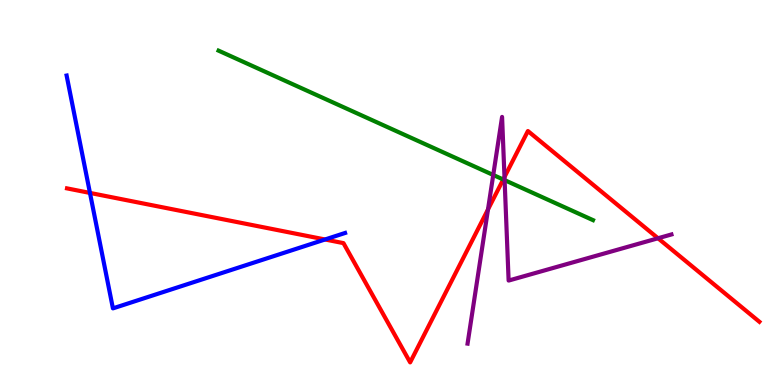[{'lines': ['blue', 'red'], 'intersections': [{'x': 1.16, 'y': 4.99}, {'x': 4.19, 'y': 3.78}]}, {'lines': ['green', 'red'], 'intersections': [{'x': 6.49, 'y': 5.34}]}, {'lines': ['purple', 'red'], 'intersections': [{'x': 6.3, 'y': 4.56}, {'x': 6.51, 'y': 5.4}, {'x': 8.49, 'y': 3.81}]}, {'lines': ['blue', 'green'], 'intersections': []}, {'lines': ['blue', 'purple'], 'intersections': []}, {'lines': ['green', 'purple'], 'intersections': [{'x': 6.36, 'y': 5.46}, {'x': 6.51, 'y': 5.32}]}]